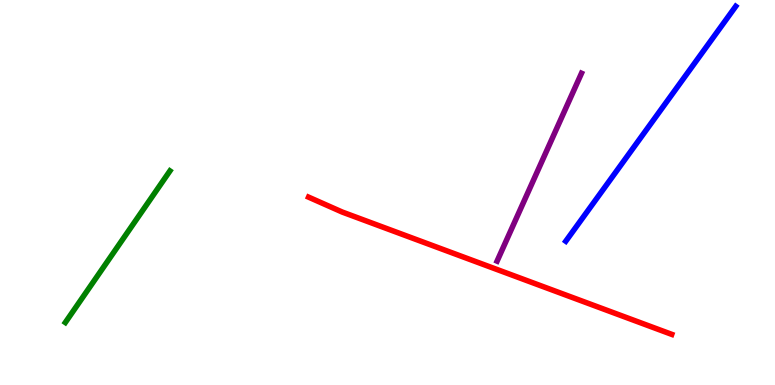[{'lines': ['blue', 'red'], 'intersections': []}, {'lines': ['green', 'red'], 'intersections': []}, {'lines': ['purple', 'red'], 'intersections': []}, {'lines': ['blue', 'green'], 'intersections': []}, {'lines': ['blue', 'purple'], 'intersections': []}, {'lines': ['green', 'purple'], 'intersections': []}]